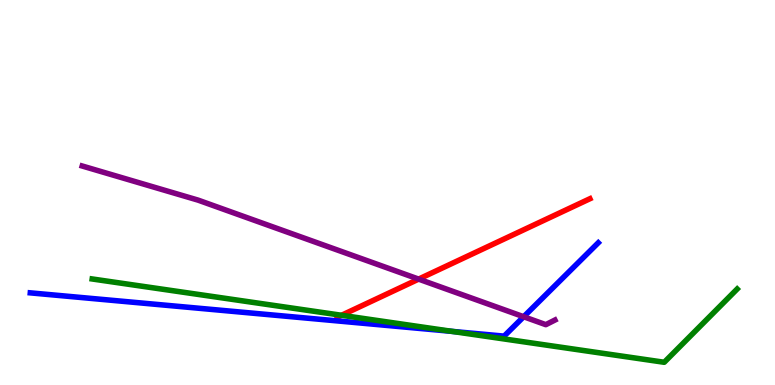[{'lines': ['blue', 'red'], 'intersections': []}, {'lines': ['green', 'red'], 'intersections': [{'x': 4.41, 'y': 1.81}]}, {'lines': ['purple', 'red'], 'intersections': [{'x': 5.4, 'y': 2.75}]}, {'lines': ['blue', 'green'], 'intersections': [{'x': 5.84, 'y': 1.39}]}, {'lines': ['blue', 'purple'], 'intersections': [{'x': 6.76, 'y': 1.77}]}, {'lines': ['green', 'purple'], 'intersections': []}]